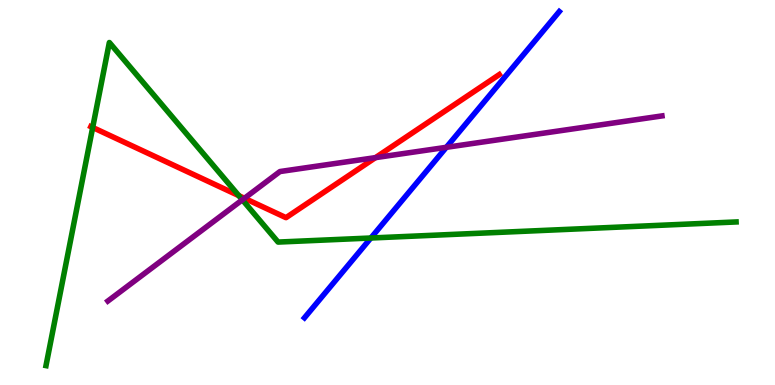[{'lines': ['blue', 'red'], 'intersections': []}, {'lines': ['green', 'red'], 'intersections': [{'x': 1.2, 'y': 6.69}, {'x': 3.08, 'y': 4.92}]}, {'lines': ['purple', 'red'], 'intersections': [{'x': 3.15, 'y': 4.85}, {'x': 4.85, 'y': 5.91}]}, {'lines': ['blue', 'green'], 'intersections': [{'x': 4.79, 'y': 3.82}]}, {'lines': ['blue', 'purple'], 'intersections': [{'x': 5.76, 'y': 6.17}]}, {'lines': ['green', 'purple'], 'intersections': [{'x': 3.13, 'y': 4.81}]}]